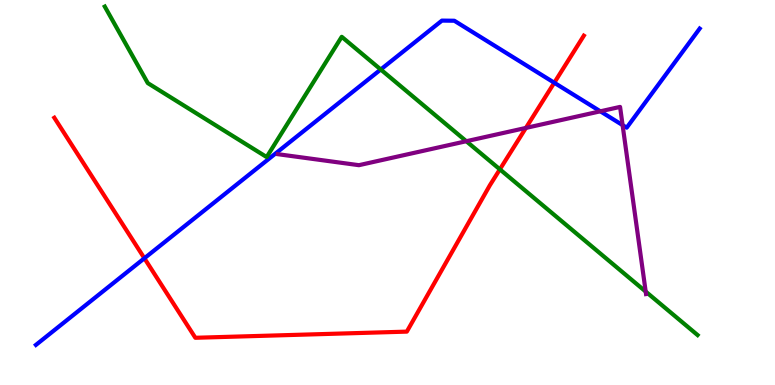[{'lines': ['blue', 'red'], 'intersections': [{'x': 1.86, 'y': 3.29}, {'x': 7.15, 'y': 7.85}]}, {'lines': ['green', 'red'], 'intersections': [{'x': 6.45, 'y': 5.6}]}, {'lines': ['purple', 'red'], 'intersections': [{'x': 6.79, 'y': 6.68}]}, {'lines': ['blue', 'green'], 'intersections': [{'x': 4.91, 'y': 8.2}]}, {'lines': ['blue', 'purple'], 'intersections': [{'x': 7.75, 'y': 7.11}, {'x': 8.03, 'y': 6.75}]}, {'lines': ['green', 'purple'], 'intersections': [{'x': 6.02, 'y': 6.33}, {'x': 8.33, 'y': 2.43}]}]